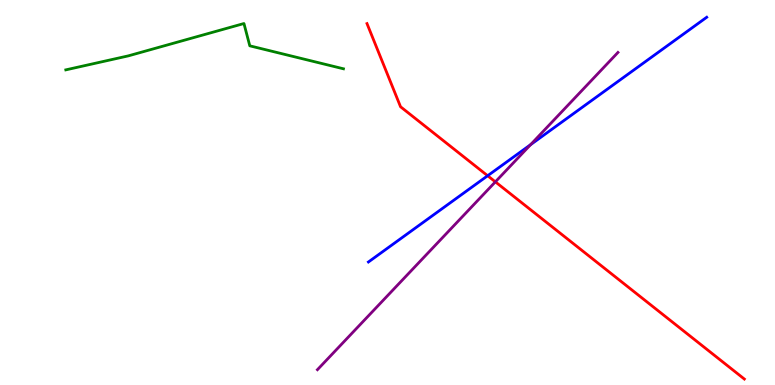[{'lines': ['blue', 'red'], 'intersections': [{'x': 6.29, 'y': 5.44}]}, {'lines': ['green', 'red'], 'intersections': []}, {'lines': ['purple', 'red'], 'intersections': [{'x': 6.39, 'y': 5.28}]}, {'lines': ['blue', 'green'], 'intersections': []}, {'lines': ['blue', 'purple'], 'intersections': [{'x': 6.85, 'y': 6.24}]}, {'lines': ['green', 'purple'], 'intersections': []}]